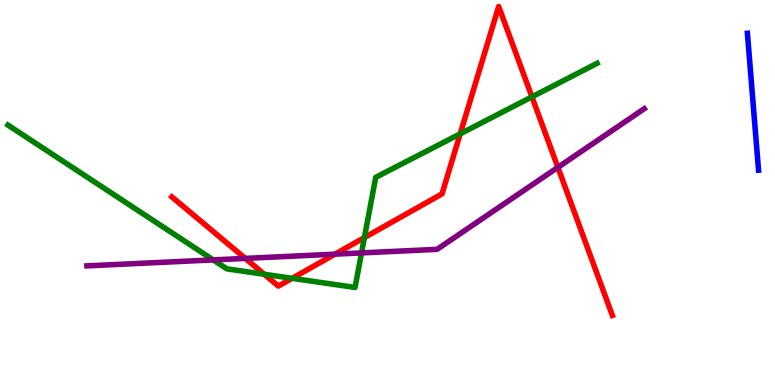[{'lines': ['blue', 'red'], 'intersections': []}, {'lines': ['green', 'red'], 'intersections': [{'x': 3.41, 'y': 2.88}, {'x': 3.77, 'y': 2.77}, {'x': 4.7, 'y': 3.83}, {'x': 5.94, 'y': 6.52}, {'x': 6.86, 'y': 7.48}]}, {'lines': ['purple', 'red'], 'intersections': [{'x': 3.17, 'y': 3.29}, {'x': 4.32, 'y': 3.4}, {'x': 7.2, 'y': 5.65}]}, {'lines': ['blue', 'green'], 'intersections': []}, {'lines': ['blue', 'purple'], 'intersections': []}, {'lines': ['green', 'purple'], 'intersections': [{'x': 2.75, 'y': 3.25}, {'x': 4.66, 'y': 3.43}]}]